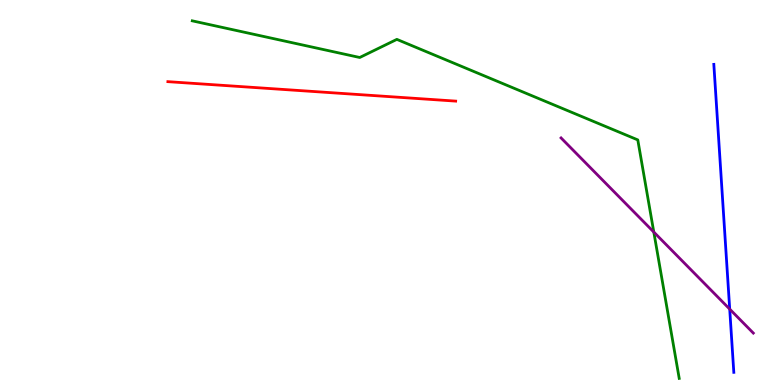[{'lines': ['blue', 'red'], 'intersections': []}, {'lines': ['green', 'red'], 'intersections': []}, {'lines': ['purple', 'red'], 'intersections': []}, {'lines': ['blue', 'green'], 'intersections': []}, {'lines': ['blue', 'purple'], 'intersections': [{'x': 9.42, 'y': 1.97}]}, {'lines': ['green', 'purple'], 'intersections': [{'x': 8.44, 'y': 3.97}]}]